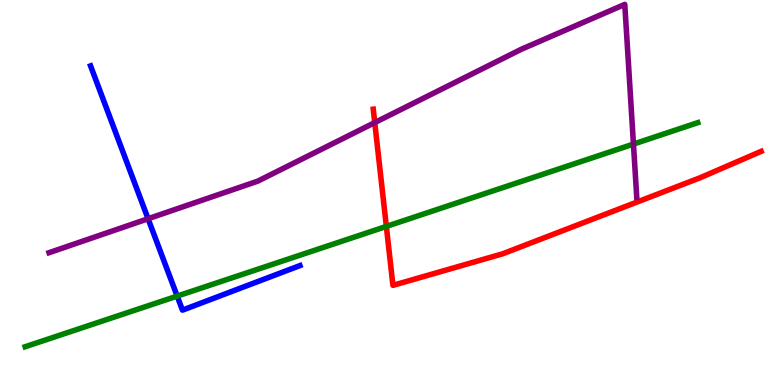[{'lines': ['blue', 'red'], 'intersections': []}, {'lines': ['green', 'red'], 'intersections': [{'x': 4.99, 'y': 4.12}]}, {'lines': ['purple', 'red'], 'intersections': [{'x': 4.84, 'y': 6.82}]}, {'lines': ['blue', 'green'], 'intersections': [{'x': 2.29, 'y': 2.31}]}, {'lines': ['blue', 'purple'], 'intersections': [{'x': 1.91, 'y': 4.32}]}, {'lines': ['green', 'purple'], 'intersections': [{'x': 8.17, 'y': 6.26}]}]